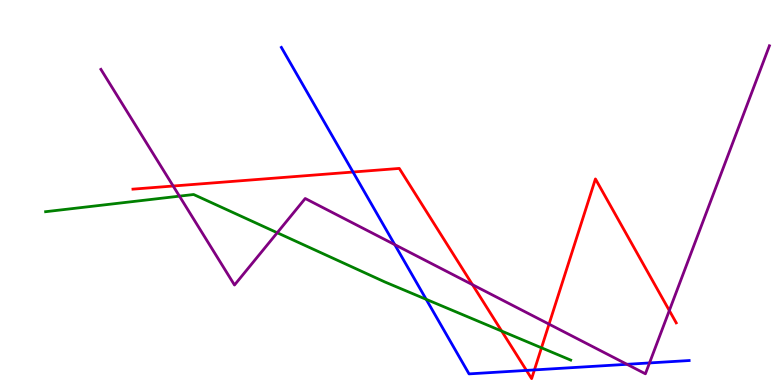[{'lines': ['blue', 'red'], 'intersections': [{'x': 4.56, 'y': 5.53}, {'x': 6.79, 'y': 0.379}, {'x': 6.9, 'y': 0.392}]}, {'lines': ['green', 'red'], 'intersections': [{'x': 6.47, 'y': 1.4}, {'x': 6.99, 'y': 0.966}]}, {'lines': ['purple', 'red'], 'intersections': [{'x': 2.23, 'y': 5.17}, {'x': 6.1, 'y': 2.61}, {'x': 7.08, 'y': 1.58}, {'x': 8.64, 'y': 1.93}]}, {'lines': ['blue', 'green'], 'intersections': [{'x': 5.5, 'y': 2.22}]}, {'lines': ['blue', 'purple'], 'intersections': [{'x': 5.09, 'y': 3.65}, {'x': 8.09, 'y': 0.537}, {'x': 8.38, 'y': 0.573}]}, {'lines': ['green', 'purple'], 'intersections': [{'x': 2.32, 'y': 4.91}, {'x': 3.58, 'y': 3.95}]}]